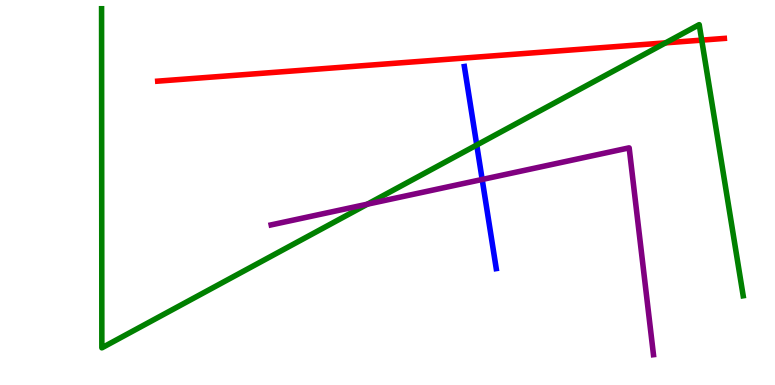[{'lines': ['blue', 'red'], 'intersections': []}, {'lines': ['green', 'red'], 'intersections': [{'x': 8.59, 'y': 8.89}, {'x': 9.05, 'y': 8.96}]}, {'lines': ['purple', 'red'], 'intersections': []}, {'lines': ['blue', 'green'], 'intersections': [{'x': 6.15, 'y': 6.23}]}, {'lines': ['blue', 'purple'], 'intersections': [{'x': 6.22, 'y': 5.34}]}, {'lines': ['green', 'purple'], 'intersections': [{'x': 4.74, 'y': 4.7}]}]